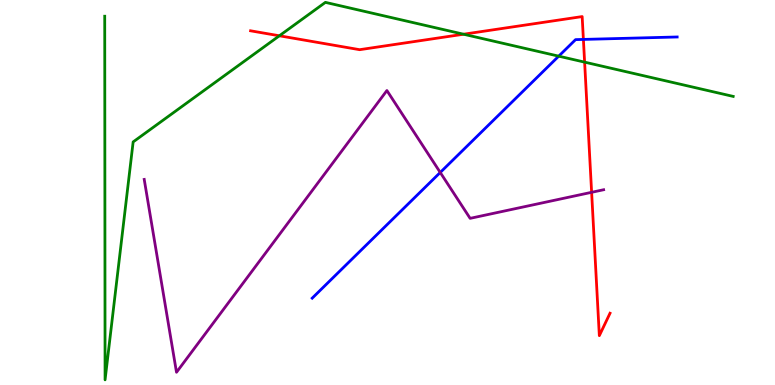[{'lines': ['blue', 'red'], 'intersections': [{'x': 7.53, 'y': 8.98}]}, {'lines': ['green', 'red'], 'intersections': [{'x': 3.6, 'y': 9.07}, {'x': 5.98, 'y': 9.11}, {'x': 7.54, 'y': 8.39}]}, {'lines': ['purple', 'red'], 'intersections': [{'x': 7.63, 'y': 5.0}]}, {'lines': ['blue', 'green'], 'intersections': [{'x': 7.21, 'y': 8.54}]}, {'lines': ['blue', 'purple'], 'intersections': [{'x': 5.68, 'y': 5.52}]}, {'lines': ['green', 'purple'], 'intersections': []}]